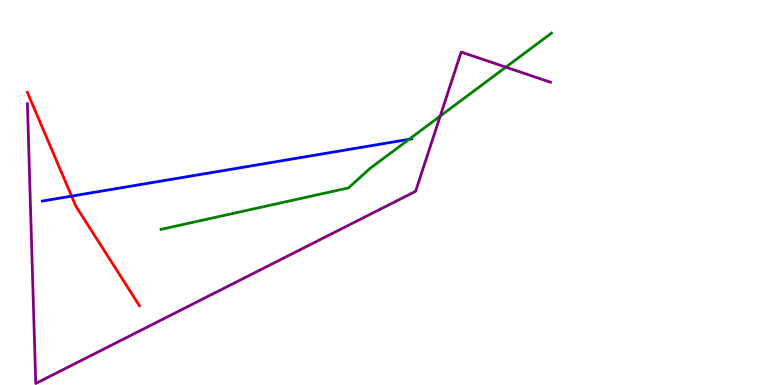[{'lines': ['blue', 'red'], 'intersections': [{'x': 0.924, 'y': 4.91}]}, {'lines': ['green', 'red'], 'intersections': []}, {'lines': ['purple', 'red'], 'intersections': []}, {'lines': ['blue', 'green'], 'intersections': [{'x': 5.28, 'y': 6.38}]}, {'lines': ['blue', 'purple'], 'intersections': []}, {'lines': ['green', 'purple'], 'intersections': [{'x': 5.68, 'y': 6.98}, {'x': 6.53, 'y': 8.26}]}]